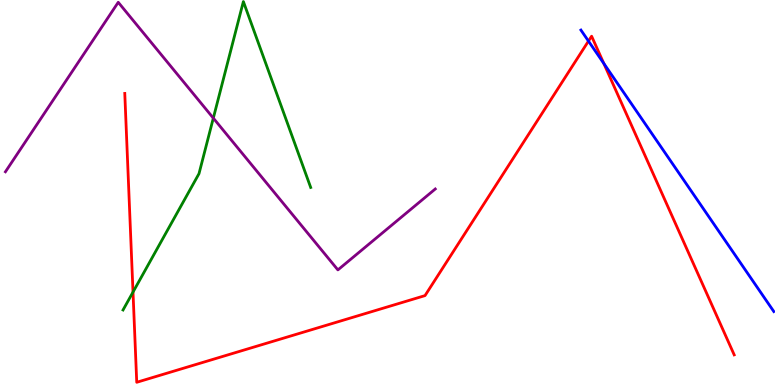[{'lines': ['blue', 'red'], 'intersections': [{'x': 7.59, 'y': 8.93}, {'x': 7.79, 'y': 8.35}]}, {'lines': ['green', 'red'], 'intersections': [{'x': 1.72, 'y': 2.41}]}, {'lines': ['purple', 'red'], 'intersections': []}, {'lines': ['blue', 'green'], 'intersections': []}, {'lines': ['blue', 'purple'], 'intersections': []}, {'lines': ['green', 'purple'], 'intersections': [{'x': 2.75, 'y': 6.93}]}]